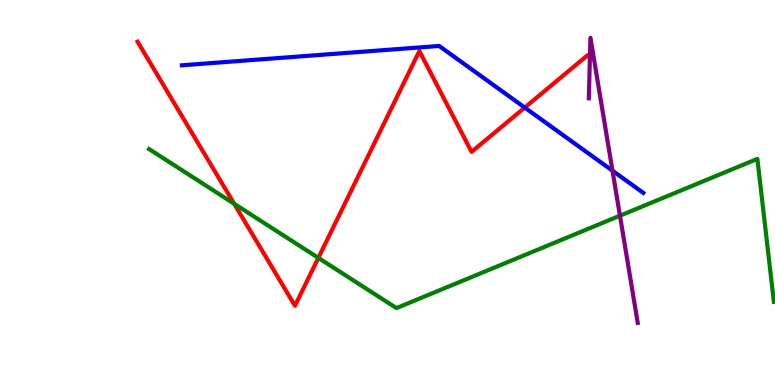[{'lines': ['blue', 'red'], 'intersections': [{'x': 6.77, 'y': 7.21}]}, {'lines': ['green', 'red'], 'intersections': [{'x': 3.02, 'y': 4.71}, {'x': 4.11, 'y': 3.3}]}, {'lines': ['purple', 'red'], 'intersections': []}, {'lines': ['blue', 'green'], 'intersections': []}, {'lines': ['blue', 'purple'], 'intersections': [{'x': 7.9, 'y': 5.57}]}, {'lines': ['green', 'purple'], 'intersections': [{'x': 8.0, 'y': 4.4}]}]